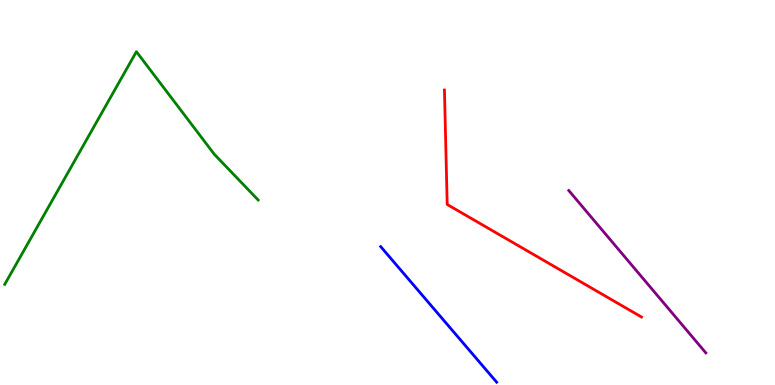[{'lines': ['blue', 'red'], 'intersections': []}, {'lines': ['green', 'red'], 'intersections': []}, {'lines': ['purple', 'red'], 'intersections': []}, {'lines': ['blue', 'green'], 'intersections': []}, {'lines': ['blue', 'purple'], 'intersections': []}, {'lines': ['green', 'purple'], 'intersections': []}]